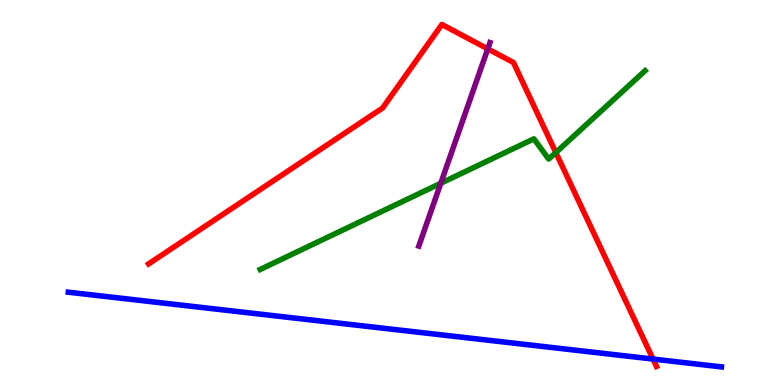[{'lines': ['blue', 'red'], 'intersections': [{'x': 8.43, 'y': 0.674}]}, {'lines': ['green', 'red'], 'intersections': [{'x': 7.17, 'y': 6.04}]}, {'lines': ['purple', 'red'], 'intersections': [{'x': 6.29, 'y': 8.73}]}, {'lines': ['blue', 'green'], 'intersections': []}, {'lines': ['blue', 'purple'], 'intersections': []}, {'lines': ['green', 'purple'], 'intersections': [{'x': 5.69, 'y': 5.24}]}]